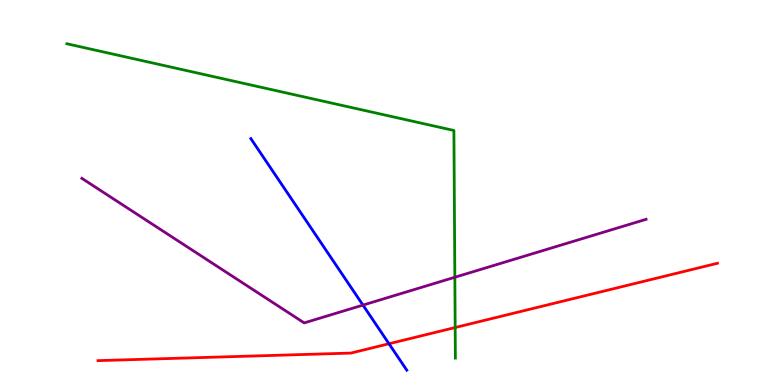[{'lines': ['blue', 'red'], 'intersections': [{'x': 5.02, 'y': 1.07}]}, {'lines': ['green', 'red'], 'intersections': [{'x': 5.87, 'y': 1.49}]}, {'lines': ['purple', 'red'], 'intersections': []}, {'lines': ['blue', 'green'], 'intersections': []}, {'lines': ['blue', 'purple'], 'intersections': [{'x': 4.68, 'y': 2.08}]}, {'lines': ['green', 'purple'], 'intersections': [{'x': 5.87, 'y': 2.8}]}]